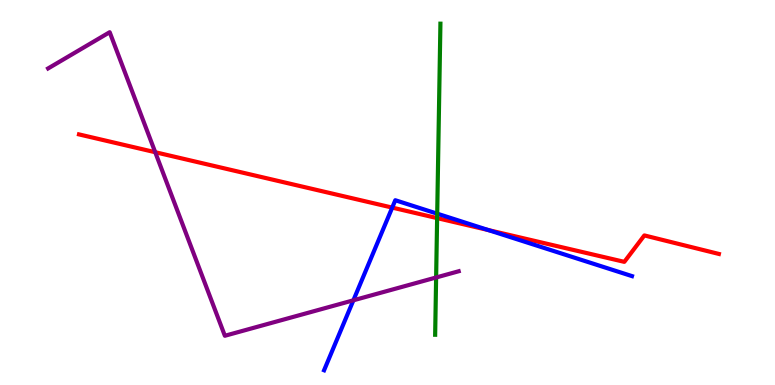[{'lines': ['blue', 'red'], 'intersections': [{'x': 5.06, 'y': 4.61}, {'x': 6.3, 'y': 4.02}]}, {'lines': ['green', 'red'], 'intersections': [{'x': 5.64, 'y': 4.34}]}, {'lines': ['purple', 'red'], 'intersections': [{'x': 2.0, 'y': 6.05}]}, {'lines': ['blue', 'green'], 'intersections': [{'x': 5.64, 'y': 4.45}]}, {'lines': ['blue', 'purple'], 'intersections': [{'x': 4.56, 'y': 2.2}]}, {'lines': ['green', 'purple'], 'intersections': [{'x': 5.63, 'y': 2.79}]}]